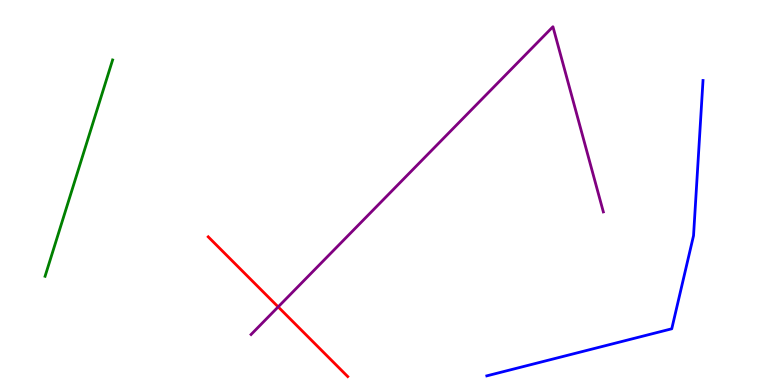[{'lines': ['blue', 'red'], 'intersections': []}, {'lines': ['green', 'red'], 'intersections': []}, {'lines': ['purple', 'red'], 'intersections': [{'x': 3.59, 'y': 2.03}]}, {'lines': ['blue', 'green'], 'intersections': []}, {'lines': ['blue', 'purple'], 'intersections': []}, {'lines': ['green', 'purple'], 'intersections': []}]